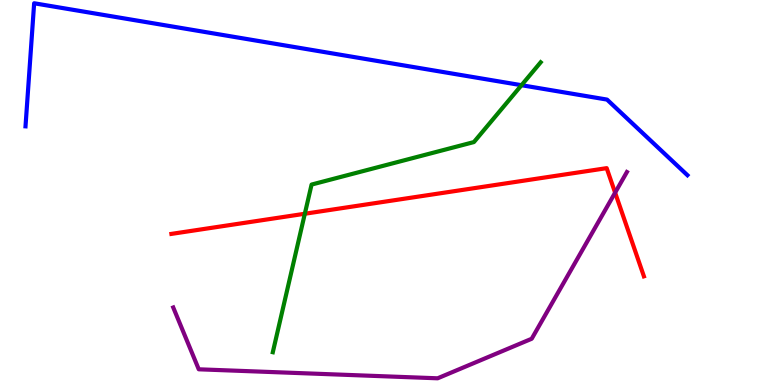[{'lines': ['blue', 'red'], 'intersections': []}, {'lines': ['green', 'red'], 'intersections': [{'x': 3.93, 'y': 4.45}]}, {'lines': ['purple', 'red'], 'intersections': [{'x': 7.94, 'y': 5.0}]}, {'lines': ['blue', 'green'], 'intersections': [{'x': 6.73, 'y': 7.79}]}, {'lines': ['blue', 'purple'], 'intersections': []}, {'lines': ['green', 'purple'], 'intersections': []}]